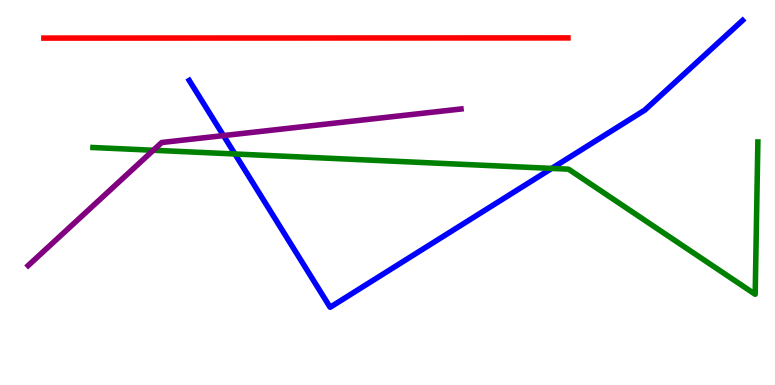[{'lines': ['blue', 'red'], 'intersections': []}, {'lines': ['green', 'red'], 'intersections': []}, {'lines': ['purple', 'red'], 'intersections': []}, {'lines': ['blue', 'green'], 'intersections': [{'x': 3.03, 'y': 6.0}, {'x': 7.12, 'y': 5.63}]}, {'lines': ['blue', 'purple'], 'intersections': [{'x': 2.88, 'y': 6.48}]}, {'lines': ['green', 'purple'], 'intersections': [{'x': 1.98, 'y': 6.1}]}]